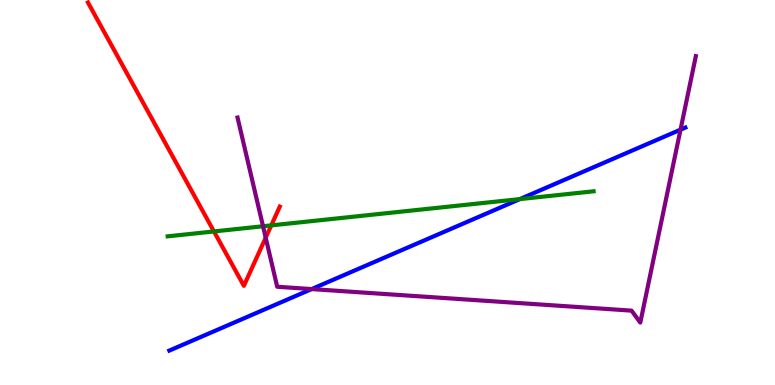[{'lines': ['blue', 'red'], 'intersections': []}, {'lines': ['green', 'red'], 'intersections': [{'x': 2.76, 'y': 3.99}, {'x': 3.5, 'y': 4.15}]}, {'lines': ['purple', 'red'], 'intersections': [{'x': 3.43, 'y': 3.83}]}, {'lines': ['blue', 'green'], 'intersections': [{'x': 6.71, 'y': 4.83}]}, {'lines': ['blue', 'purple'], 'intersections': [{'x': 4.02, 'y': 2.49}, {'x': 8.78, 'y': 6.63}]}, {'lines': ['green', 'purple'], 'intersections': [{'x': 3.39, 'y': 4.12}]}]